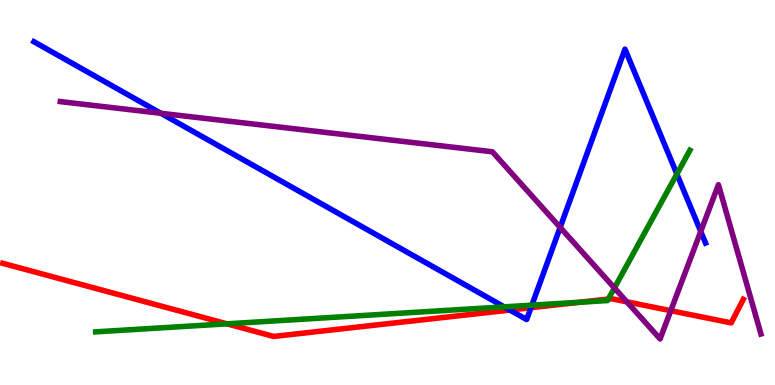[{'lines': ['blue', 'red'], 'intersections': [{'x': 6.58, 'y': 1.95}, {'x': 6.85, 'y': 2.01}]}, {'lines': ['green', 'red'], 'intersections': [{'x': 2.93, 'y': 1.59}, {'x': 7.48, 'y': 2.15}, {'x': 7.85, 'y': 2.23}]}, {'lines': ['purple', 'red'], 'intersections': [{'x': 8.09, 'y': 2.16}, {'x': 8.66, 'y': 1.93}]}, {'lines': ['blue', 'green'], 'intersections': [{'x': 6.51, 'y': 2.03}, {'x': 6.86, 'y': 2.07}, {'x': 8.73, 'y': 5.48}]}, {'lines': ['blue', 'purple'], 'intersections': [{'x': 2.08, 'y': 7.06}, {'x': 7.23, 'y': 4.09}, {'x': 9.04, 'y': 3.99}]}, {'lines': ['green', 'purple'], 'intersections': [{'x': 7.93, 'y': 2.52}]}]